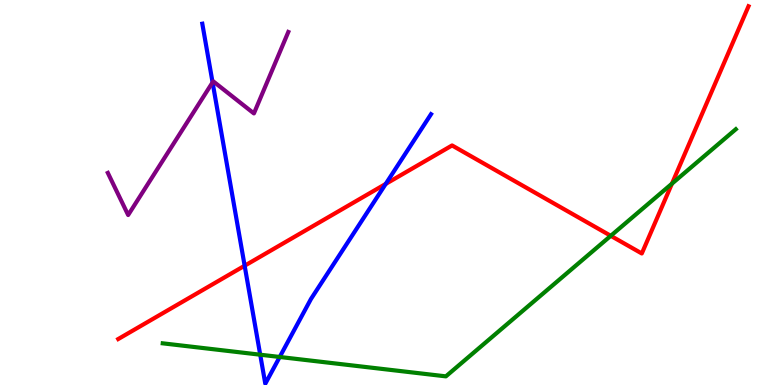[{'lines': ['blue', 'red'], 'intersections': [{'x': 3.16, 'y': 3.1}, {'x': 4.98, 'y': 5.22}]}, {'lines': ['green', 'red'], 'intersections': [{'x': 7.88, 'y': 3.88}, {'x': 8.67, 'y': 5.23}]}, {'lines': ['purple', 'red'], 'intersections': []}, {'lines': ['blue', 'green'], 'intersections': [{'x': 3.36, 'y': 0.787}, {'x': 3.61, 'y': 0.728}]}, {'lines': ['blue', 'purple'], 'intersections': [{'x': 2.74, 'y': 7.86}]}, {'lines': ['green', 'purple'], 'intersections': []}]